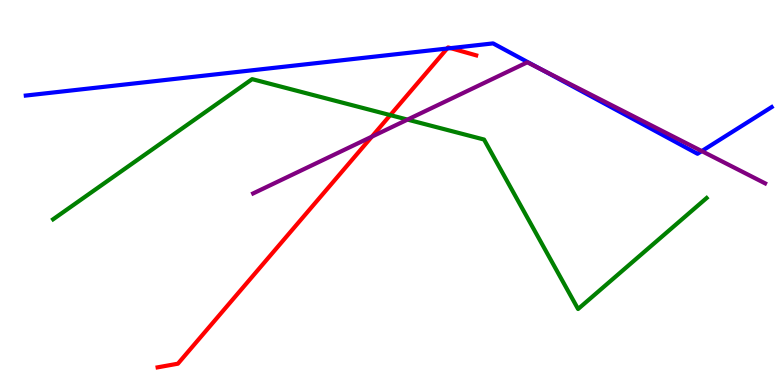[{'lines': ['blue', 'red'], 'intersections': [{'x': 5.77, 'y': 8.74}, {'x': 5.81, 'y': 8.75}]}, {'lines': ['green', 'red'], 'intersections': [{'x': 5.04, 'y': 7.01}]}, {'lines': ['purple', 'red'], 'intersections': [{'x': 4.8, 'y': 6.45}]}, {'lines': ['blue', 'green'], 'intersections': []}, {'lines': ['blue', 'purple'], 'intersections': [{'x': 6.97, 'y': 8.21}, {'x': 9.06, 'y': 6.08}]}, {'lines': ['green', 'purple'], 'intersections': [{'x': 5.26, 'y': 6.89}]}]